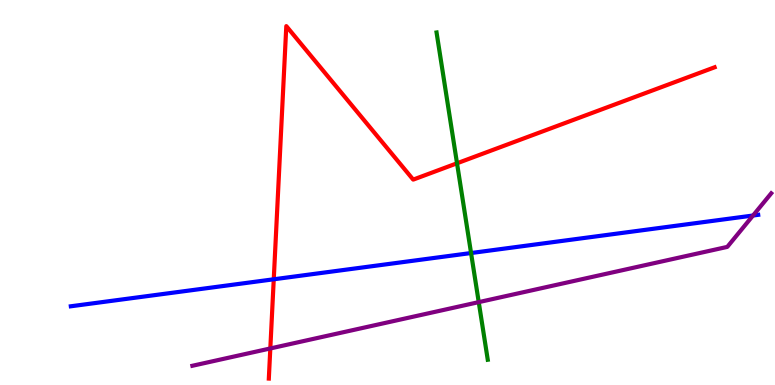[{'lines': ['blue', 'red'], 'intersections': [{'x': 3.53, 'y': 2.75}]}, {'lines': ['green', 'red'], 'intersections': [{'x': 5.9, 'y': 5.76}]}, {'lines': ['purple', 'red'], 'intersections': [{'x': 3.49, 'y': 0.949}]}, {'lines': ['blue', 'green'], 'intersections': [{'x': 6.08, 'y': 3.43}]}, {'lines': ['blue', 'purple'], 'intersections': [{'x': 9.72, 'y': 4.4}]}, {'lines': ['green', 'purple'], 'intersections': [{'x': 6.18, 'y': 2.15}]}]